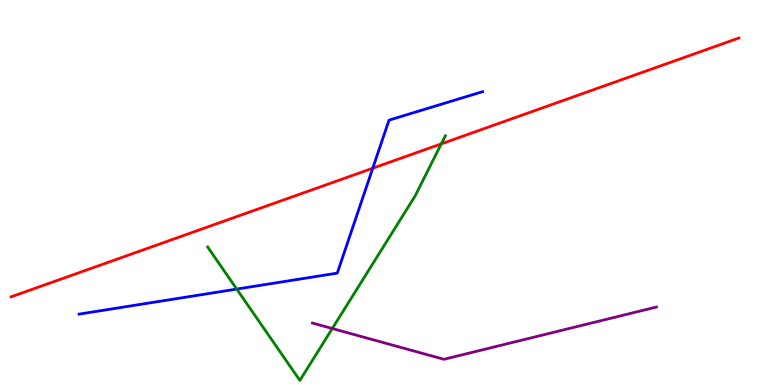[{'lines': ['blue', 'red'], 'intersections': [{'x': 4.81, 'y': 5.63}]}, {'lines': ['green', 'red'], 'intersections': [{'x': 5.69, 'y': 6.26}]}, {'lines': ['purple', 'red'], 'intersections': []}, {'lines': ['blue', 'green'], 'intersections': [{'x': 3.05, 'y': 2.49}]}, {'lines': ['blue', 'purple'], 'intersections': []}, {'lines': ['green', 'purple'], 'intersections': [{'x': 4.29, 'y': 1.47}]}]